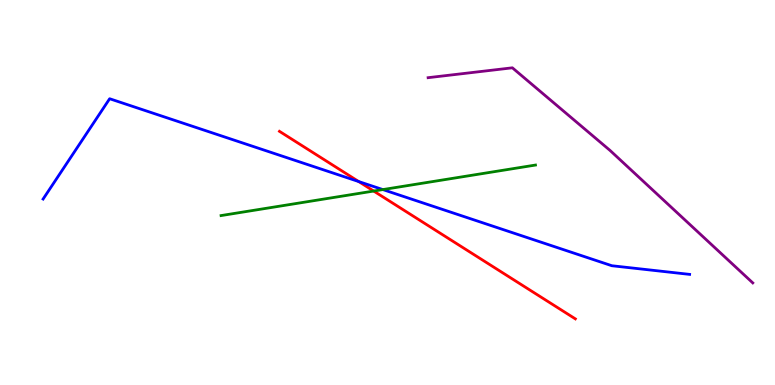[{'lines': ['blue', 'red'], 'intersections': [{'x': 4.63, 'y': 5.28}]}, {'lines': ['green', 'red'], 'intersections': [{'x': 4.82, 'y': 5.04}]}, {'lines': ['purple', 'red'], 'intersections': []}, {'lines': ['blue', 'green'], 'intersections': [{'x': 4.94, 'y': 5.08}]}, {'lines': ['blue', 'purple'], 'intersections': []}, {'lines': ['green', 'purple'], 'intersections': []}]